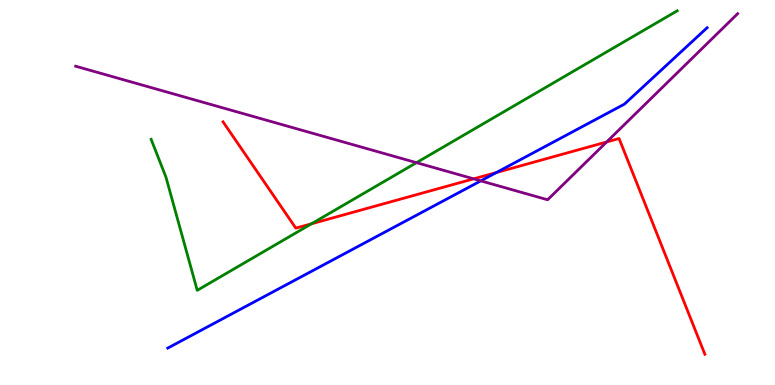[{'lines': ['blue', 'red'], 'intersections': [{'x': 6.4, 'y': 5.52}]}, {'lines': ['green', 'red'], 'intersections': [{'x': 4.02, 'y': 4.19}]}, {'lines': ['purple', 'red'], 'intersections': [{'x': 6.11, 'y': 5.35}, {'x': 7.83, 'y': 6.31}]}, {'lines': ['blue', 'green'], 'intersections': []}, {'lines': ['blue', 'purple'], 'intersections': [{'x': 6.2, 'y': 5.3}]}, {'lines': ['green', 'purple'], 'intersections': [{'x': 5.37, 'y': 5.78}]}]